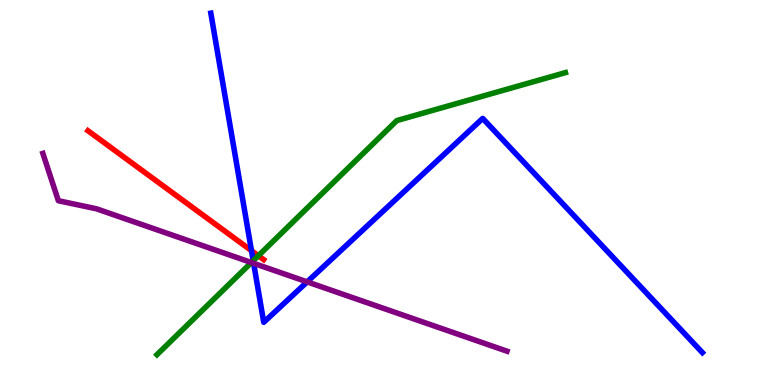[{'lines': ['blue', 'red'], 'intersections': [{'x': 3.24, 'y': 3.49}]}, {'lines': ['green', 'red'], 'intersections': [{'x': 3.33, 'y': 3.36}]}, {'lines': ['purple', 'red'], 'intersections': []}, {'lines': ['blue', 'green'], 'intersections': [{'x': 3.27, 'y': 3.23}]}, {'lines': ['blue', 'purple'], 'intersections': [{'x': 3.27, 'y': 3.16}, {'x': 3.96, 'y': 2.68}]}, {'lines': ['green', 'purple'], 'intersections': [{'x': 3.24, 'y': 3.18}]}]